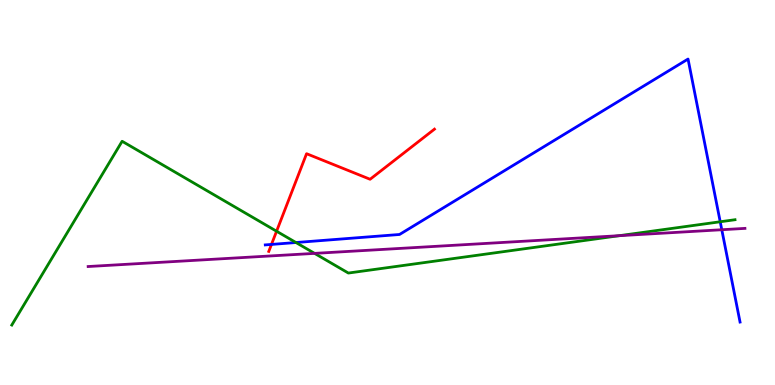[{'lines': ['blue', 'red'], 'intersections': [{'x': 3.5, 'y': 3.65}]}, {'lines': ['green', 'red'], 'intersections': [{'x': 3.57, 'y': 3.99}]}, {'lines': ['purple', 'red'], 'intersections': []}, {'lines': ['blue', 'green'], 'intersections': [{'x': 3.82, 'y': 3.7}, {'x': 9.29, 'y': 4.24}]}, {'lines': ['blue', 'purple'], 'intersections': [{'x': 9.31, 'y': 4.03}]}, {'lines': ['green', 'purple'], 'intersections': [{'x': 4.06, 'y': 3.42}, {'x': 7.99, 'y': 3.88}]}]